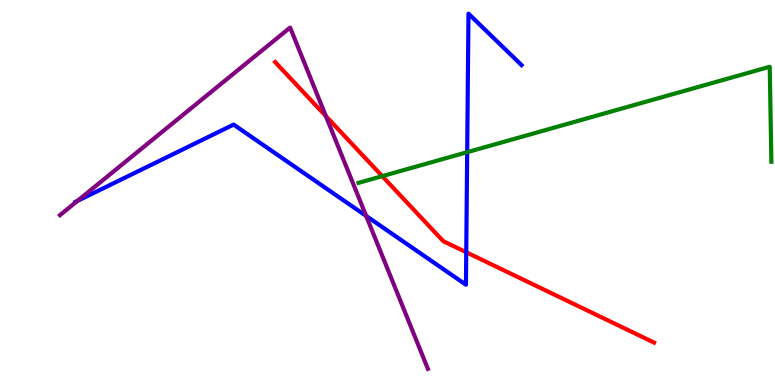[{'lines': ['blue', 'red'], 'intersections': [{'x': 6.02, 'y': 3.45}]}, {'lines': ['green', 'red'], 'intersections': [{'x': 4.93, 'y': 5.42}]}, {'lines': ['purple', 'red'], 'intersections': [{'x': 4.2, 'y': 6.98}]}, {'lines': ['blue', 'green'], 'intersections': [{'x': 6.03, 'y': 6.05}]}, {'lines': ['blue', 'purple'], 'intersections': [{'x': 0.999, 'y': 4.78}, {'x': 4.72, 'y': 4.39}]}, {'lines': ['green', 'purple'], 'intersections': []}]